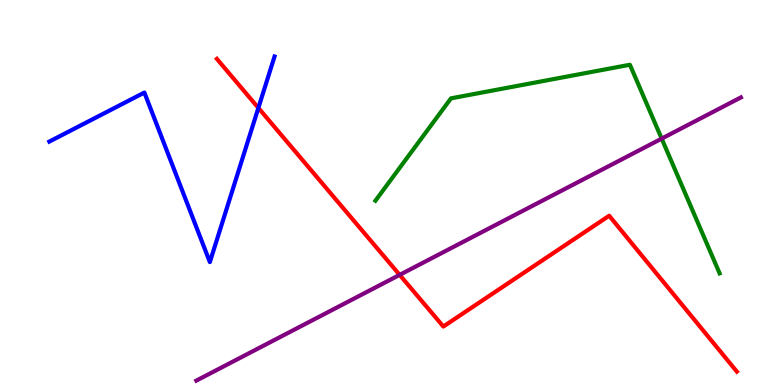[{'lines': ['blue', 'red'], 'intersections': [{'x': 3.33, 'y': 7.2}]}, {'lines': ['green', 'red'], 'intersections': []}, {'lines': ['purple', 'red'], 'intersections': [{'x': 5.16, 'y': 2.86}]}, {'lines': ['blue', 'green'], 'intersections': []}, {'lines': ['blue', 'purple'], 'intersections': []}, {'lines': ['green', 'purple'], 'intersections': [{'x': 8.54, 'y': 6.4}]}]